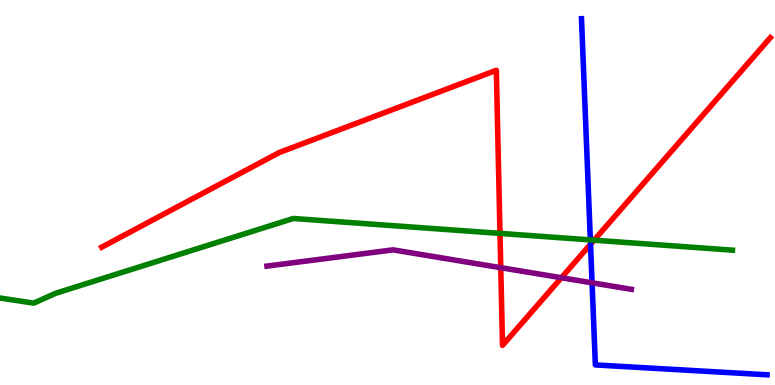[{'lines': ['blue', 'red'], 'intersections': [{'x': 7.62, 'y': 3.66}]}, {'lines': ['green', 'red'], 'intersections': [{'x': 6.45, 'y': 3.94}, {'x': 7.67, 'y': 3.76}]}, {'lines': ['purple', 'red'], 'intersections': [{'x': 6.46, 'y': 3.05}, {'x': 7.24, 'y': 2.79}]}, {'lines': ['blue', 'green'], 'intersections': [{'x': 7.62, 'y': 3.77}]}, {'lines': ['blue', 'purple'], 'intersections': [{'x': 7.64, 'y': 2.65}]}, {'lines': ['green', 'purple'], 'intersections': []}]